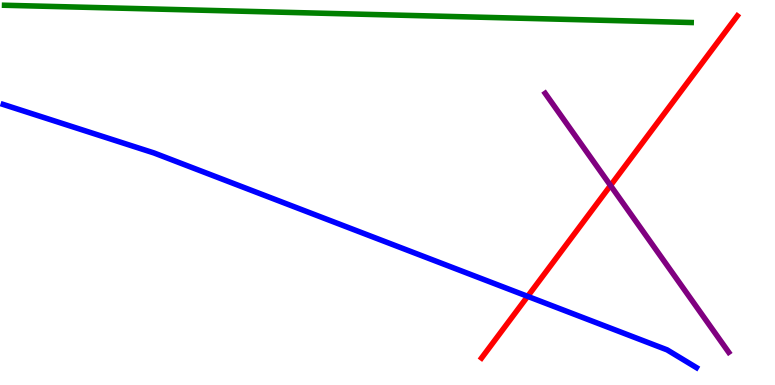[{'lines': ['blue', 'red'], 'intersections': [{'x': 6.81, 'y': 2.3}]}, {'lines': ['green', 'red'], 'intersections': []}, {'lines': ['purple', 'red'], 'intersections': [{'x': 7.88, 'y': 5.18}]}, {'lines': ['blue', 'green'], 'intersections': []}, {'lines': ['blue', 'purple'], 'intersections': []}, {'lines': ['green', 'purple'], 'intersections': []}]